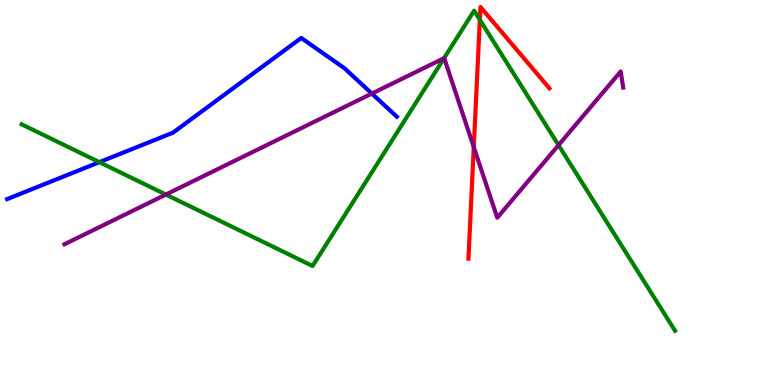[{'lines': ['blue', 'red'], 'intersections': []}, {'lines': ['green', 'red'], 'intersections': [{'x': 6.19, 'y': 9.48}]}, {'lines': ['purple', 'red'], 'intersections': [{'x': 6.11, 'y': 6.18}]}, {'lines': ['blue', 'green'], 'intersections': [{'x': 1.28, 'y': 5.79}]}, {'lines': ['blue', 'purple'], 'intersections': [{'x': 4.8, 'y': 7.57}]}, {'lines': ['green', 'purple'], 'intersections': [{'x': 2.14, 'y': 4.95}, {'x': 5.73, 'y': 8.49}, {'x': 7.21, 'y': 6.23}]}]